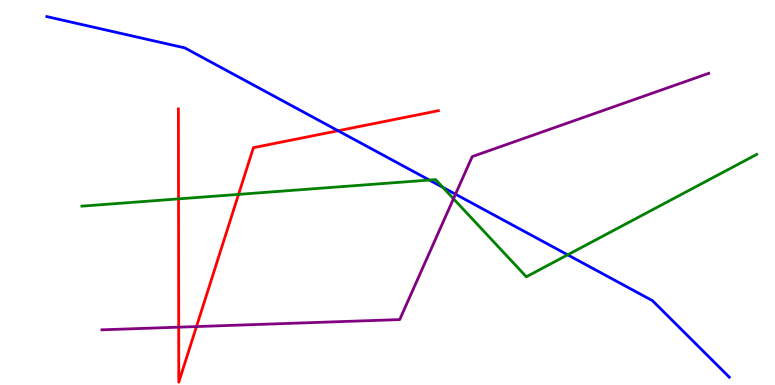[{'lines': ['blue', 'red'], 'intersections': [{'x': 4.36, 'y': 6.6}]}, {'lines': ['green', 'red'], 'intersections': [{'x': 2.3, 'y': 4.83}, {'x': 3.08, 'y': 4.95}]}, {'lines': ['purple', 'red'], 'intersections': [{'x': 2.31, 'y': 1.5}, {'x': 2.54, 'y': 1.52}]}, {'lines': ['blue', 'green'], 'intersections': [{'x': 5.54, 'y': 5.32}, {'x': 5.71, 'y': 5.13}, {'x': 7.32, 'y': 3.38}]}, {'lines': ['blue', 'purple'], 'intersections': [{'x': 5.88, 'y': 4.96}]}, {'lines': ['green', 'purple'], 'intersections': [{'x': 5.85, 'y': 4.84}]}]